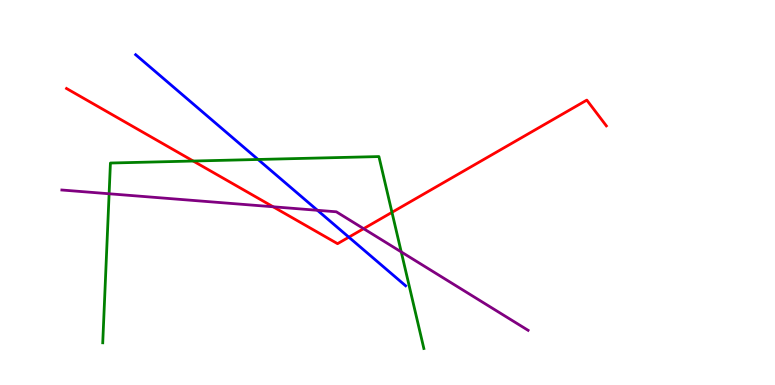[{'lines': ['blue', 'red'], 'intersections': [{'x': 4.5, 'y': 3.84}]}, {'lines': ['green', 'red'], 'intersections': [{'x': 2.49, 'y': 5.82}, {'x': 5.06, 'y': 4.48}]}, {'lines': ['purple', 'red'], 'intersections': [{'x': 3.52, 'y': 4.63}, {'x': 4.69, 'y': 4.06}]}, {'lines': ['blue', 'green'], 'intersections': [{'x': 3.33, 'y': 5.86}]}, {'lines': ['blue', 'purple'], 'intersections': [{'x': 4.1, 'y': 4.54}]}, {'lines': ['green', 'purple'], 'intersections': [{'x': 1.41, 'y': 4.97}, {'x': 5.18, 'y': 3.46}]}]